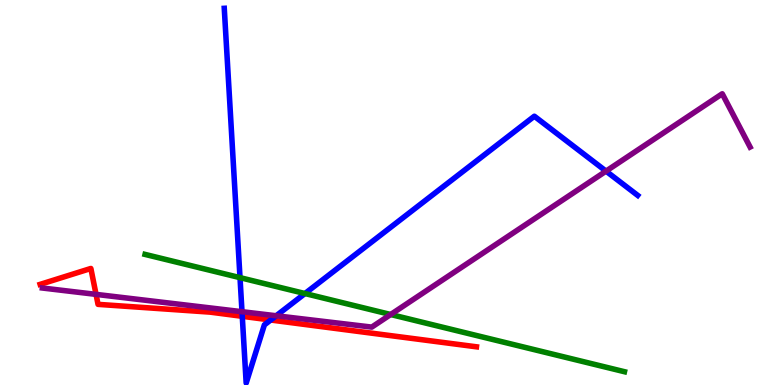[{'lines': ['blue', 'red'], 'intersections': [{'x': 3.13, 'y': 1.78}, {'x': 3.49, 'y': 1.69}]}, {'lines': ['green', 'red'], 'intersections': []}, {'lines': ['purple', 'red'], 'intersections': [{'x': 1.24, 'y': 2.35}]}, {'lines': ['blue', 'green'], 'intersections': [{'x': 3.1, 'y': 2.79}, {'x': 3.93, 'y': 2.38}]}, {'lines': ['blue', 'purple'], 'intersections': [{'x': 3.12, 'y': 1.9}, {'x': 3.56, 'y': 1.8}, {'x': 7.82, 'y': 5.55}]}, {'lines': ['green', 'purple'], 'intersections': [{'x': 5.04, 'y': 1.83}]}]